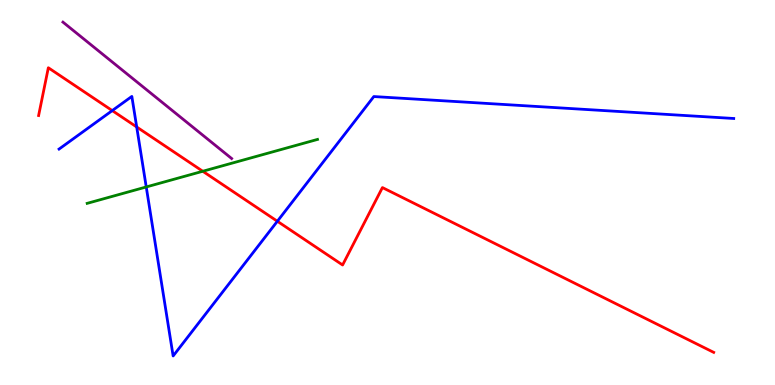[{'lines': ['blue', 'red'], 'intersections': [{'x': 1.45, 'y': 7.13}, {'x': 1.76, 'y': 6.7}, {'x': 3.58, 'y': 4.25}]}, {'lines': ['green', 'red'], 'intersections': [{'x': 2.62, 'y': 5.55}]}, {'lines': ['purple', 'red'], 'intersections': []}, {'lines': ['blue', 'green'], 'intersections': [{'x': 1.89, 'y': 5.14}]}, {'lines': ['blue', 'purple'], 'intersections': []}, {'lines': ['green', 'purple'], 'intersections': []}]